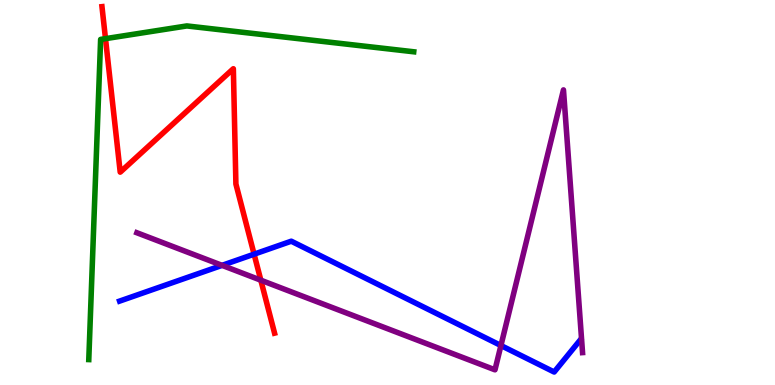[{'lines': ['blue', 'red'], 'intersections': [{'x': 3.28, 'y': 3.4}]}, {'lines': ['green', 'red'], 'intersections': [{'x': 1.36, 'y': 9.0}]}, {'lines': ['purple', 'red'], 'intersections': [{'x': 3.37, 'y': 2.72}]}, {'lines': ['blue', 'green'], 'intersections': []}, {'lines': ['blue', 'purple'], 'intersections': [{'x': 2.87, 'y': 3.11}, {'x': 6.46, 'y': 1.03}]}, {'lines': ['green', 'purple'], 'intersections': []}]